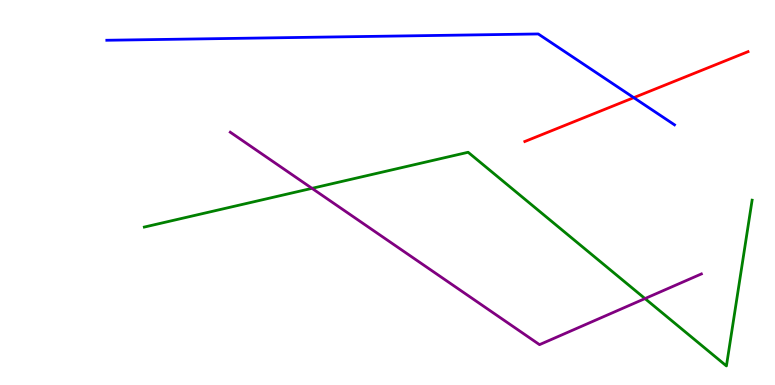[{'lines': ['blue', 'red'], 'intersections': [{'x': 8.18, 'y': 7.46}]}, {'lines': ['green', 'red'], 'intersections': []}, {'lines': ['purple', 'red'], 'intersections': []}, {'lines': ['blue', 'green'], 'intersections': []}, {'lines': ['blue', 'purple'], 'intersections': []}, {'lines': ['green', 'purple'], 'intersections': [{'x': 4.03, 'y': 5.11}, {'x': 8.32, 'y': 2.24}]}]